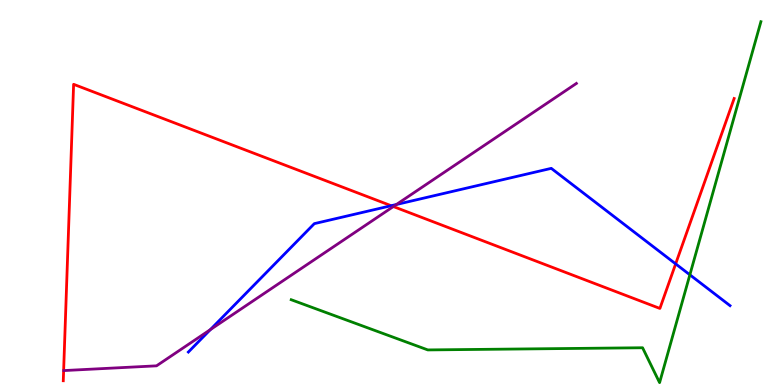[{'lines': ['blue', 'red'], 'intersections': [{'x': 5.05, 'y': 4.66}, {'x': 8.72, 'y': 3.15}]}, {'lines': ['green', 'red'], 'intersections': []}, {'lines': ['purple', 'red'], 'intersections': [{'x': 5.08, 'y': 4.64}]}, {'lines': ['blue', 'green'], 'intersections': [{'x': 8.9, 'y': 2.86}]}, {'lines': ['blue', 'purple'], 'intersections': [{'x': 2.71, 'y': 1.44}, {'x': 5.12, 'y': 4.69}]}, {'lines': ['green', 'purple'], 'intersections': []}]